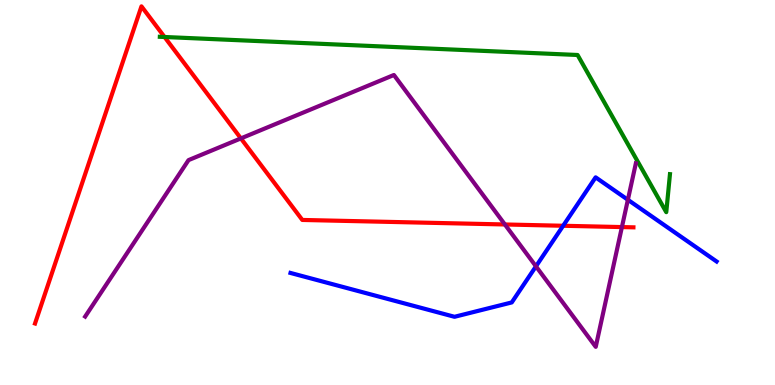[{'lines': ['blue', 'red'], 'intersections': [{'x': 7.27, 'y': 4.14}]}, {'lines': ['green', 'red'], 'intersections': [{'x': 2.12, 'y': 9.04}]}, {'lines': ['purple', 'red'], 'intersections': [{'x': 3.11, 'y': 6.4}, {'x': 6.51, 'y': 4.17}, {'x': 8.02, 'y': 4.1}]}, {'lines': ['blue', 'green'], 'intersections': []}, {'lines': ['blue', 'purple'], 'intersections': [{'x': 6.92, 'y': 3.08}, {'x': 8.1, 'y': 4.81}]}, {'lines': ['green', 'purple'], 'intersections': []}]